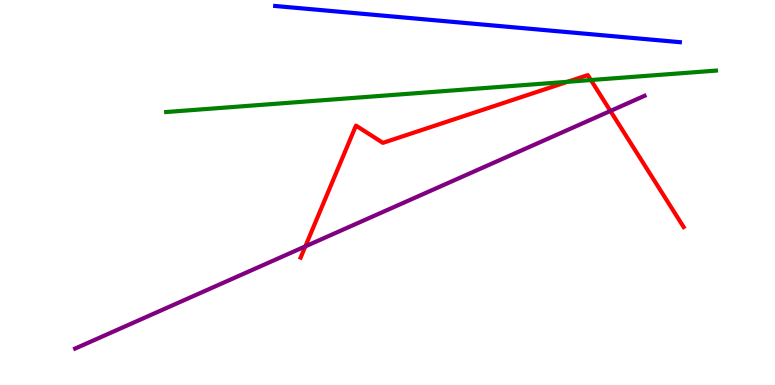[{'lines': ['blue', 'red'], 'intersections': []}, {'lines': ['green', 'red'], 'intersections': [{'x': 7.32, 'y': 7.88}, {'x': 7.62, 'y': 7.92}]}, {'lines': ['purple', 'red'], 'intersections': [{'x': 3.94, 'y': 3.6}, {'x': 7.88, 'y': 7.12}]}, {'lines': ['blue', 'green'], 'intersections': []}, {'lines': ['blue', 'purple'], 'intersections': []}, {'lines': ['green', 'purple'], 'intersections': []}]